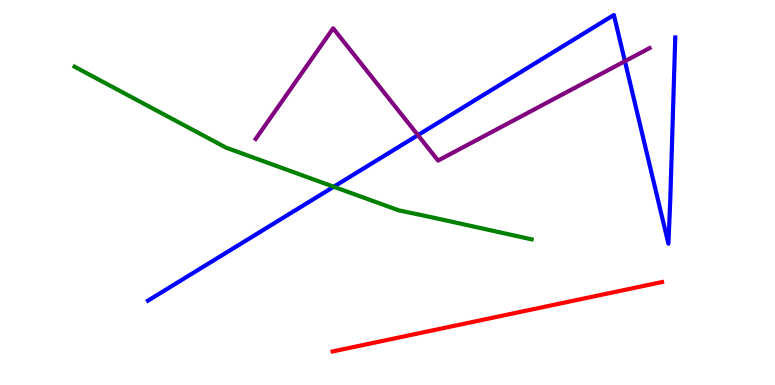[{'lines': ['blue', 'red'], 'intersections': []}, {'lines': ['green', 'red'], 'intersections': []}, {'lines': ['purple', 'red'], 'intersections': []}, {'lines': ['blue', 'green'], 'intersections': [{'x': 4.31, 'y': 5.15}]}, {'lines': ['blue', 'purple'], 'intersections': [{'x': 5.39, 'y': 6.49}, {'x': 8.06, 'y': 8.41}]}, {'lines': ['green', 'purple'], 'intersections': []}]